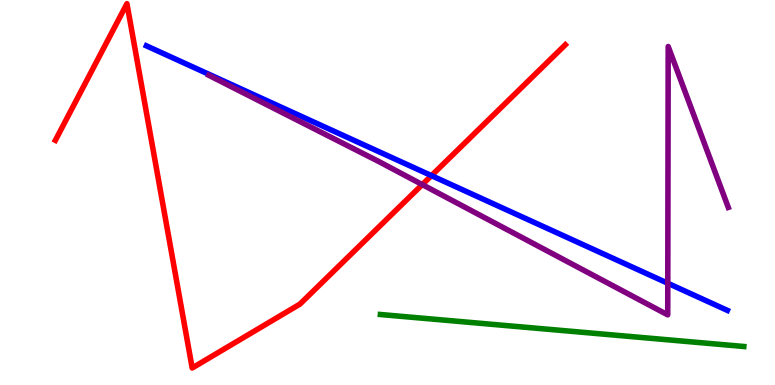[{'lines': ['blue', 'red'], 'intersections': [{'x': 5.57, 'y': 5.44}]}, {'lines': ['green', 'red'], 'intersections': []}, {'lines': ['purple', 'red'], 'intersections': [{'x': 5.45, 'y': 5.21}]}, {'lines': ['blue', 'green'], 'intersections': []}, {'lines': ['blue', 'purple'], 'intersections': [{'x': 8.62, 'y': 2.64}]}, {'lines': ['green', 'purple'], 'intersections': []}]